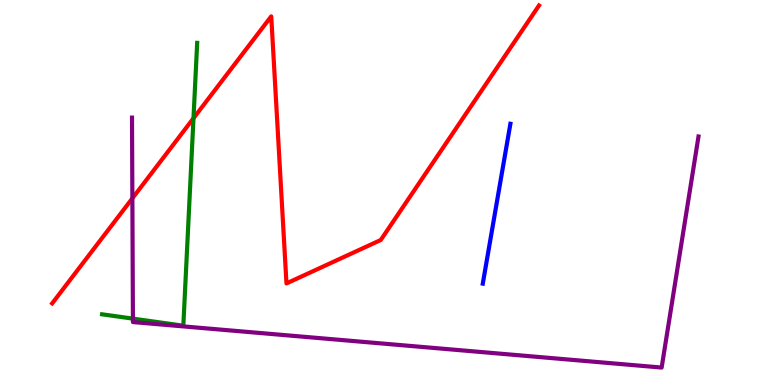[{'lines': ['blue', 'red'], 'intersections': []}, {'lines': ['green', 'red'], 'intersections': [{'x': 2.5, 'y': 6.93}]}, {'lines': ['purple', 'red'], 'intersections': [{'x': 1.71, 'y': 4.85}]}, {'lines': ['blue', 'green'], 'intersections': []}, {'lines': ['blue', 'purple'], 'intersections': []}, {'lines': ['green', 'purple'], 'intersections': [{'x': 1.72, 'y': 1.72}]}]